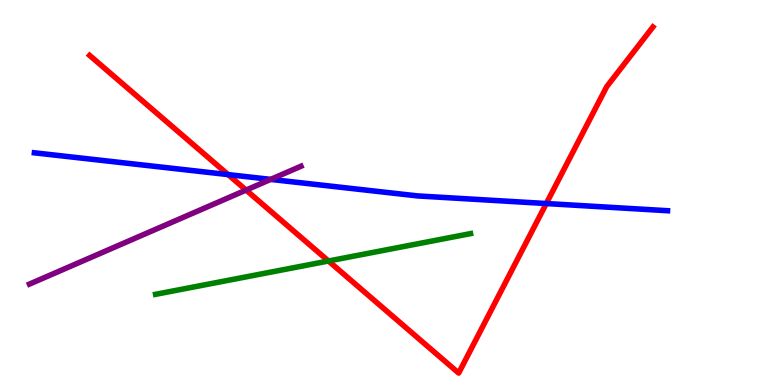[{'lines': ['blue', 'red'], 'intersections': [{'x': 2.94, 'y': 5.46}, {'x': 7.05, 'y': 4.71}]}, {'lines': ['green', 'red'], 'intersections': [{'x': 4.24, 'y': 3.22}]}, {'lines': ['purple', 'red'], 'intersections': [{'x': 3.18, 'y': 5.06}]}, {'lines': ['blue', 'green'], 'intersections': []}, {'lines': ['blue', 'purple'], 'intersections': [{'x': 3.49, 'y': 5.34}]}, {'lines': ['green', 'purple'], 'intersections': []}]